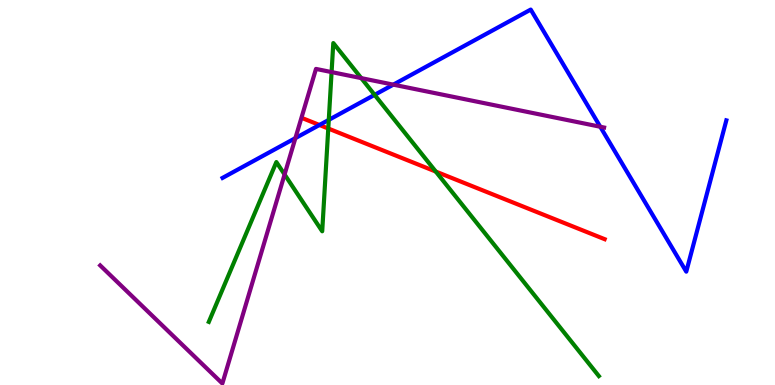[{'lines': ['blue', 'red'], 'intersections': [{'x': 4.12, 'y': 6.75}]}, {'lines': ['green', 'red'], 'intersections': [{'x': 4.24, 'y': 6.66}, {'x': 5.62, 'y': 5.54}]}, {'lines': ['purple', 'red'], 'intersections': []}, {'lines': ['blue', 'green'], 'intersections': [{'x': 4.24, 'y': 6.89}, {'x': 4.83, 'y': 7.54}]}, {'lines': ['blue', 'purple'], 'intersections': [{'x': 3.81, 'y': 6.41}, {'x': 5.07, 'y': 7.8}, {'x': 7.75, 'y': 6.71}]}, {'lines': ['green', 'purple'], 'intersections': [{'x': 3.67, 'y': 5.47}, {'x': 4.28, 'y': 8.13}, {'x': 4.66, 'y': 7.97}]}]